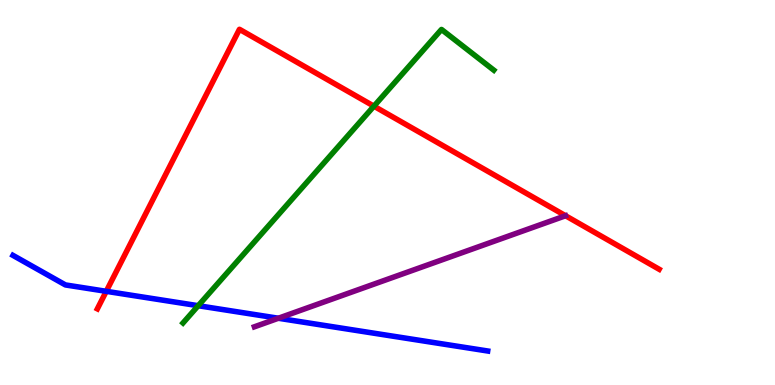[{'lines': ['blue', 'red'], 'intersections': [{'x': 1.37, 'y': 2.43}]}, {'lines': ['green', 'red'], 'intersections': [{'x': 4.82, 'y': 7.24}]}, {'lines': ['purple', 'red'], 'intersections': []}, {'lines': ['blue', 'green'], 'intersections': [{'x': 2.56, 'y': 2.06}]}, {'lines': ['blue', 'purple'], 'intersections': [{'x': 3.59, 'y': 1.73}]}, {'lines': ['green', 'purple'], 'intersections': []}]